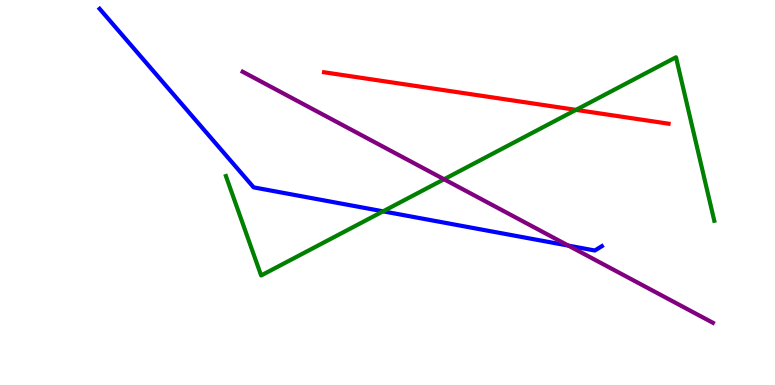[{'lines': ['blue', 'red'], 'intersections': []}, {'lines': ['green', 'red'], 'intersections': [{'x': 7.43, 'y': 7.15}]}, {'lines': ['purple', 'red'], 'intersections': []}, {'lines': ['blue', 'green'], 'intersections': [{'x': 4.94, 'y': 4.51}]}, {'lines': ['blue', 'purple'], 'intersections': [{'x': 7.33, 'y': 3.62}]}, {'lines': ['green', 'purple'], 'intersections': [{'x': 5.73, 'y': 5.34}]}]